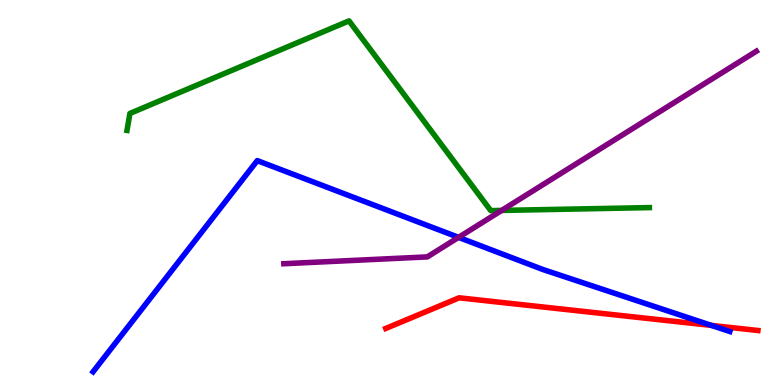[{'lines': ['blue', 'red'], 'intersections': [{'x': 9.18, 'y': 1.55}]}, {'lines': ['green', 'red'], 'intersections': []}, {'lines': ['purple', 'red'], 'intersections': []}, {'lines': ['blue', 'green'], 'intersections': []}, {'lines': ['blue', 'purple'], 'intersections': [{'x': 5.92, 'y': 3.83}]}, {'lines': ['green', 'purple'], 'intersections': [{'x': 6.47, 'y': 4.53}]}]